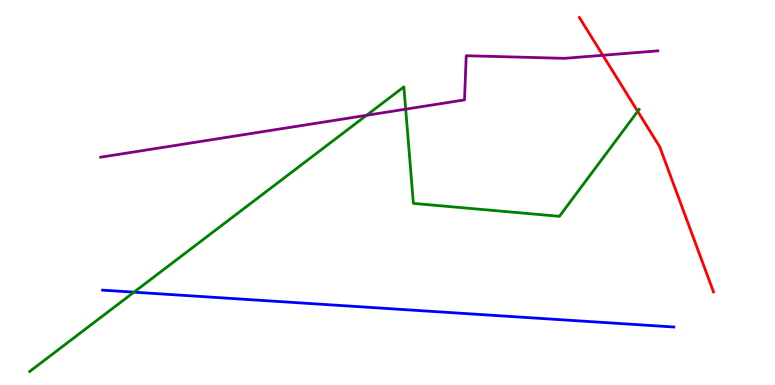[{'lines': ['blue', 'red'], 'intersections': []}, {'lines': ['green', 'red'], 'intersections': [{'x': 8.23, 'y': 7.11}]}, {'lines': ['purple', 'red'], 'intersections': [{'x': 7.78, 'y': 8.56}]}, {'lines': ['blue', 'green'], 'intersections': [{'x': 1.73, 'y': 2.41}]}, {'lines': ['blue', 'purple'], 'intersections': []}, {'lines': ['green', 'purple'], 'intersections': [{'x': 4.73, 'y': 7.0}, {'x': 5.23, 'y': 7.16}]}]